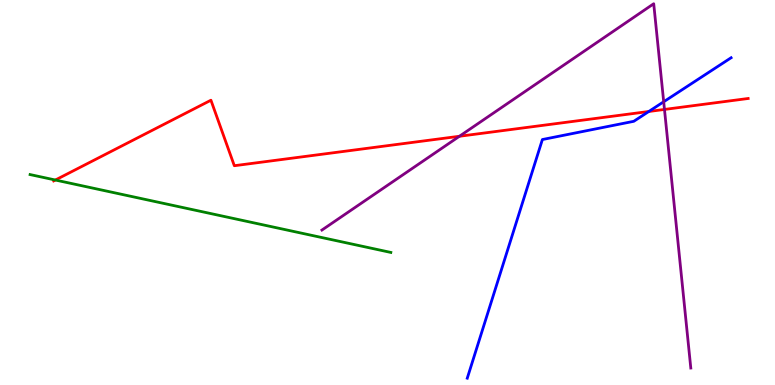[{'lines': ['blue', 'red'], 'intersections': [{'x': 8.37, 'y': 7.1}]}, {'lines': ['green', 'red'], 'intersections': [{'x': 0.714, 'y': 5.32}]}, {'lines': ['purple', 'red'], 'intersections': [{'x': 5.93, 'y': 6.46}, {'x': 8.57, 'y': 7.16}]}, {'lines': ['blue', 'green'], 'intersections': []}, {'lines': ['blue', 'purple'], 'intersections': [{'x': 8.56, 'y': 7.36}]}, {'lines': ['green', 'purple'], 'intersections': []}]